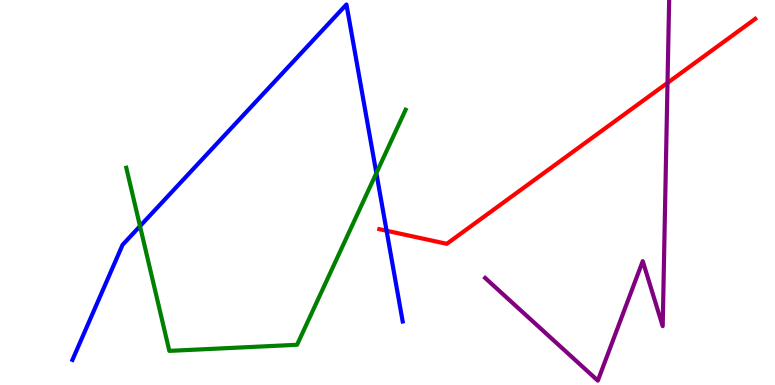[{'lines': ['blue', 'red'], 'intersections': [{'x': 4.99, 'y': 4.01}]}, {'lines': ['green', 'red'], 'intersections': []}, {'lines': ['purple', 'red'], 'intersections': [{'x': 8.61, 'y': 7.85}]}, {'lines': ['blue', 'green'], 'intersections': [{'x': 1.81, 'y': 4.13}, {'x': 4.86, 'y': 5.5}]}, {'lines': ['blue', 'purple'], 'intersections': []}, {'lines': ['green', 'purple'], 'intersections': []}]